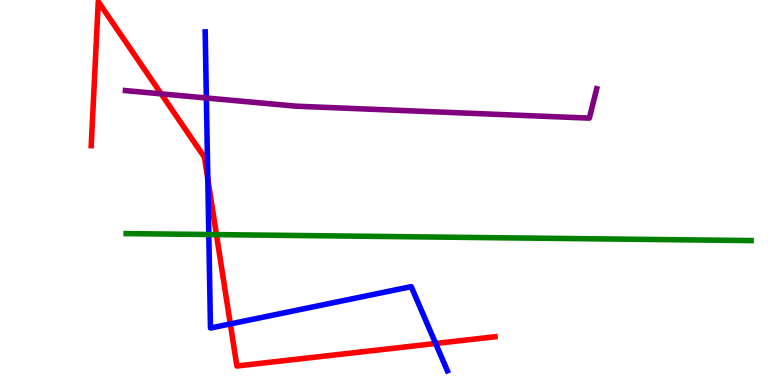[{'lines': ['blue', 'red'], 'intersections': [{'x': 2.68, 'y': 5.35}, {'x': 2.97, 'y': 1.59}, {'x': 5.62, 'y': 1.08}]}, {'lines': ['green', 'red'], 'intersections': [{'x': 2.79, 'y': 3.91}]}, {'lines': ['purple', 'red'], 'intersections': [{'x': 2.08, 'y': 7.56}]}, {'lines': ['blue', 'green'], 'intersections': [{'x': 2.69, 'y': 3.91}]}, {'lines': ['blue', 'purple'], 'intersections': [{'x': 2.66, 'y': 7.45}]}, {'lines': ['green', 'purple'], 'intersections': []}]